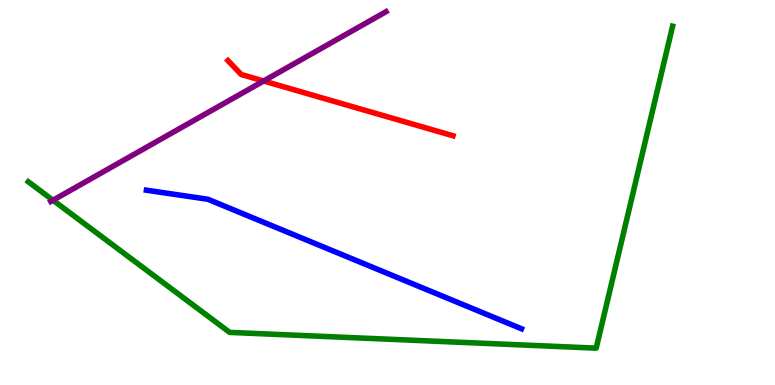[{'lines': ['blue', 'red'], 'intersections': []}, {'lines': ['green', 'red'], 'intersections': []}, {'lines': ['purple', 'red'], 'intersections': [{'x': 3.4, 'y': 7.9}]}, {'lines': ['blue', 'green'], 'intersections': []}, {'lines': ['blue', 'purple'], 'intersections': []}, {'lines': ['green', 'purple'], 'intersections': [{'x': 0.684, 'y': 4.8}]}]